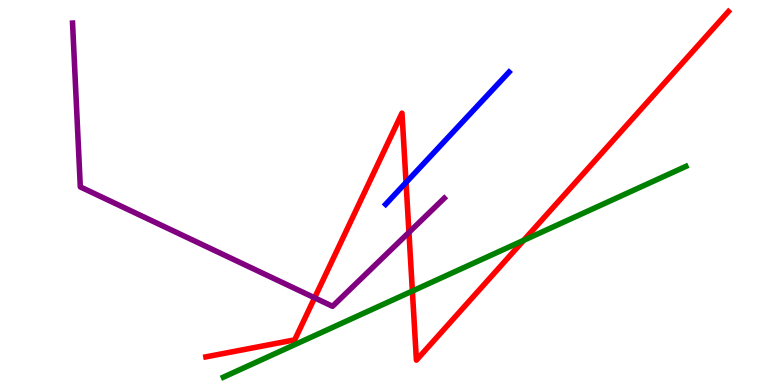[{'lines': ['blue', 'red'], 'intersections': [{'x': 5.24, 'y': 5.26}]}, {'lines': ['green', 'red'], 'intersections': [{'x': 5.32, 'y': 2.44}, {'x': 6.76, 'y': 3.76}]}, {'lines': ['purple', 'red'], 'intersections': [{'x': 4.06, 'y': 2.26}, {'x': 5.28, 'y': 3.96}]}, {'lines': ['blue', 'green'], 'intersections': []}, {'lines': ['blue', 'purple'], 'intersections': []}, {'lines': ['green', 'purple'], 'intersections': []}]